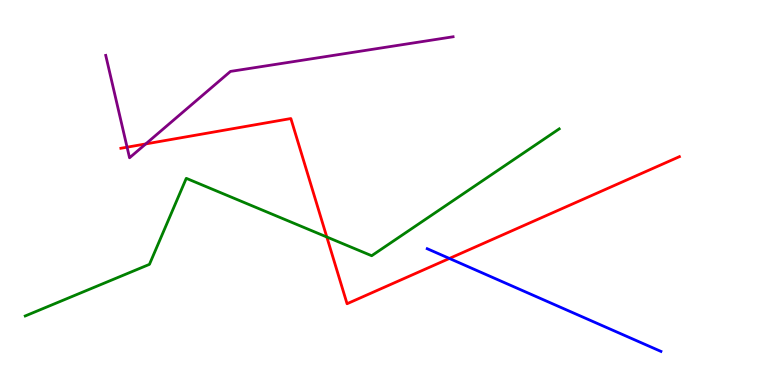[{'lines': ['blue', 'red'], 'intersections': [{'x': 5.8, 'y': 3.29}]}, {'lines': ['green', 'red'], 'intersections': [{'x': 4.22, 'y': 3.84}]}, {'lines': ['purple', 'red'], 'intersections': [{'x': 1.64, 'y': 6.18}, {'x': 1.88, 'y': 6.26}]}, {'lines': ['blue', 'green'], 'intersections': []}, {'lines': ['blue', 'purple'], 'intersections': []}, {'lines': ['green', 'purple'], 'intersections': []}]